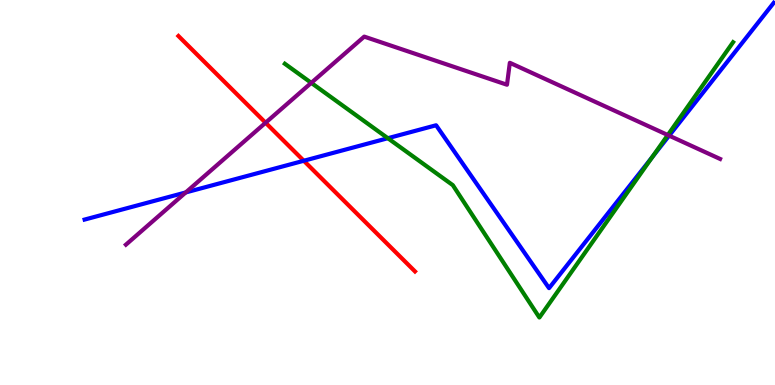[{'lines': ['blue', 'red'], 'intersections': [{'x': 3.92, 'y': 5.82}]}, {'lines': ['green', 'red'], 'intersections': []}, {'lines': ['purple', 'red'], 'intersections': [{'x': 3.43, 'y': 6.81}]}, {'lines': ['blue', 'green'], 'intersections': [{'x': 5.0, 'y': 6.41}, {'x': 8.42, 'y': 5.92}]}, {'lines': ['blue', 'purple'], 'intersections': [{'x': 2.4, 'y': 5.0}, {'x': 8.63, 'y': 6.48}]}, {'lines': ['green', 'purple'], 'intersections': [{'x': 4.02, 'y': 7.85}, {'x': 8.62, 'y': 6.49}]}]